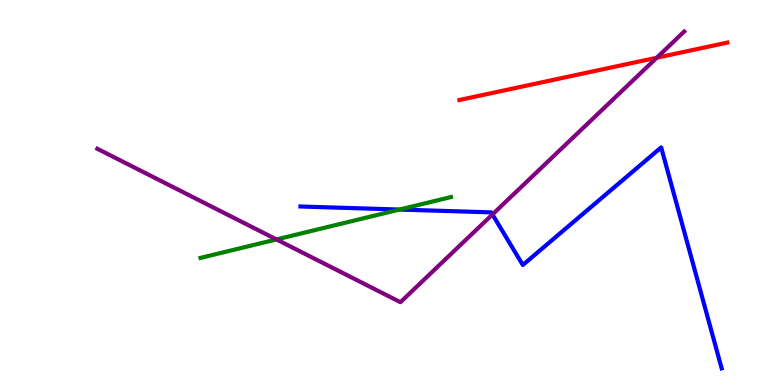[{'lines': ['blue', 'red'], 'intersections': []}, {'lines': ['green', 'red'], 'intersections': []}, {'lines': ['purple', 'red'], 'intersections': [{'x': 8.47, 'y': 8.5}]}, {'lines': ['blue', 'green'], 'intersections': [{'x': 5.16, 'y': 4.56}]}, {'lines': ['blue', 'purple'], 'intersections': [{'x': 6.35, 'y': 4.43}]}, {'lines': ['green', 'purple'], 'intersections': [{'x': 3.57, 'y': 3.78}]}]